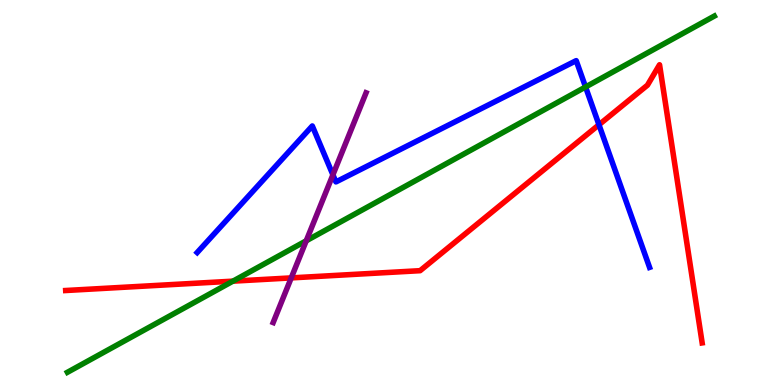[{'lines': ['blue', 'red'], 'intersections': [{'x': 7.73, 'y': 6.76}]}, {'lines': ['green', 'red'], 'intersections': [{'x': 3.01, 'y': 2.7}]}, {'lines': ['purple', 'red'], 'intersections': [{'x': 3.76, 'y': 2.78}]}, {'lines': ['blue', 'green'], 'intersections': [{'x': 7.56, 'y': 7.74}]}, {'lines': ['blue', 'purple'], 'intersections': [{'x': 4.3, 'y': 5.46}]}, {'lines': ['green', 'purple'], 'intersections': [{'x': 3.95, 'y': 3.75}]}]